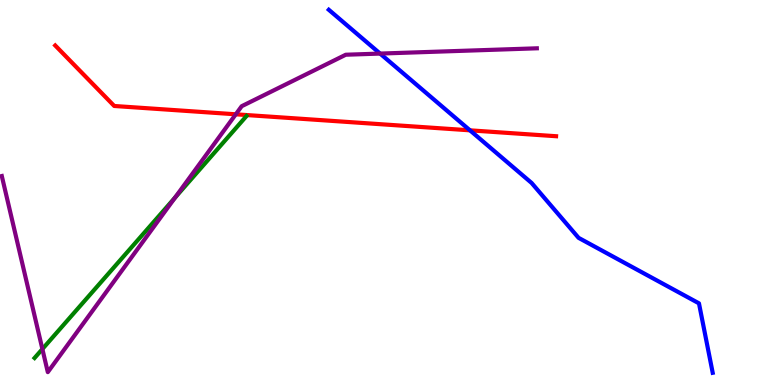[{'lines': ['blue', 'red'], 'intersections': [{'x': 6.06, 'y': 6.61}]}, {'lines': ['green', 'red'], 'intersections': []}, {'lines': ['purple', 'red'], 'intersections': [{'x': 3.04, 'y': 7.03}]}, {'lines': ['blue', 'green'], 'intersections': []}, {'lines': ['blue', 'purple'], 'intersections': [{'x': 4.9, 'y': 8.61}]}, {'lines': ['green', 'purple'], 'intersections': [{'x': 0.547, 'y': 0.934}, {'x': 2.26, 'y': 4.87}]}]